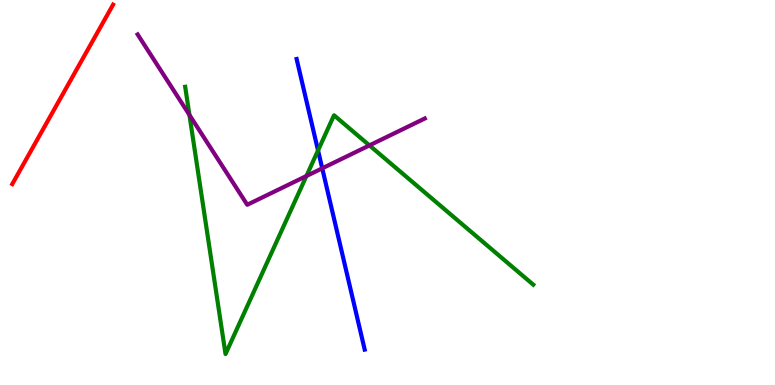[{'lines': ['blue', 'red'], 'intersections': []}, {'lines': ['green', 'red'], 'intersections': []}, {'lines': ['purple', 'red'], 'intersections': []}, {'lines': ['blue', 'green'], 'intersections': [{'x': 4.1, 'y': 6.09}]}, {'lines': ['blue', 'purple'], 'intersections': [{'x': 4.16, 'y': 5.63}]}, {'lines': ['green', 'purple'], 'intersections': [{'x': 2.44, 'y': 7.01}, {'x': 3.95, 'y': 5.43}, {'x': 4.77, 'y': 6.22}]}]